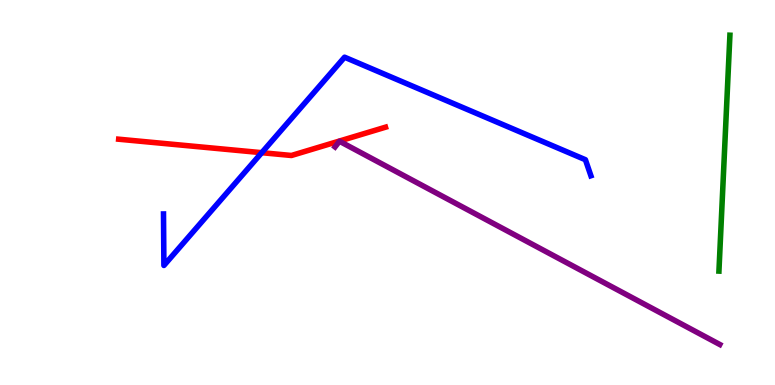[{'lines': ['blue', 'red'], 'intersections': [{'x': 3.38, 'y': 6.03}]}, {'lines': ['green', 'red'], 'intersections': []}, {'lines': ['purple', 'red'], 'intersections': []}, {'lines': ['blue', 'green'], 'intersections': []}, {'lines': ['blue', 'purple'], 'intersections': []}, {'lines': ['green', 'purple'], 'intersections': []}]